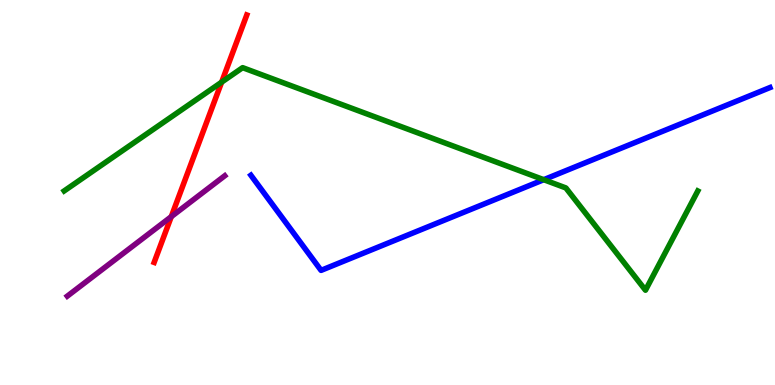[{'lines': ['blue', 'red'], 'intersections': []}, {'lines': ['green', 'red'], 'intersections': [{'x': 2.86, 'y': 7.87}]}, {'lines': ['purple', 'red'], 'intersections': [{'x': 2.21, 'y': 4.37}]}, {'lines': ['blue', 'green'], 'intersections': [{'x': 7.02, 'y': 5.33}]}, {'lines': ['blue', 'purple'], 'intersections': []}, {'lines': ['green', 'purple'], 'intersections': []}]